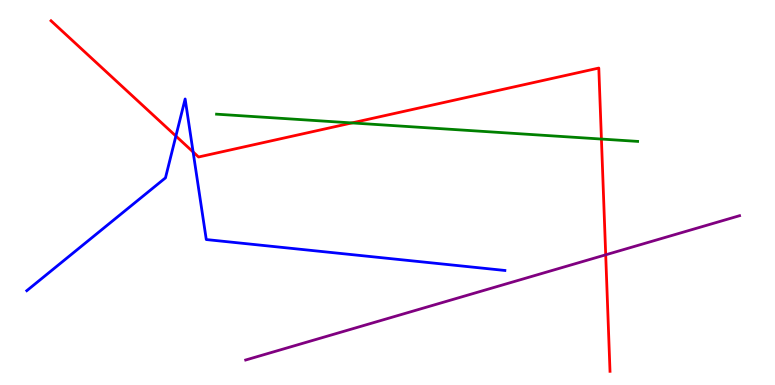[{'lines': ['blue', 'red'], 'intersections': [{'x': 2.27, 'y': 6.47}, {'x': 2.49, 'y': 6.05}]}, {'lines': ['green', 'red'], 'intersections': [{'x': 4.54, 'y': 6.81}, {'x': 7.76, 'y': 6.39}]}, {'lines': ['purple', 'red'], 'intersections': [{'x': 7.82, 'y': 3.38}]}, {'lines': ['blue', 'green'], 'intersections': []}, {'lines': ['blue', 'purple'], 'intersections': []}, {'lines': ['green', 'purple'], 'intersections': []}]